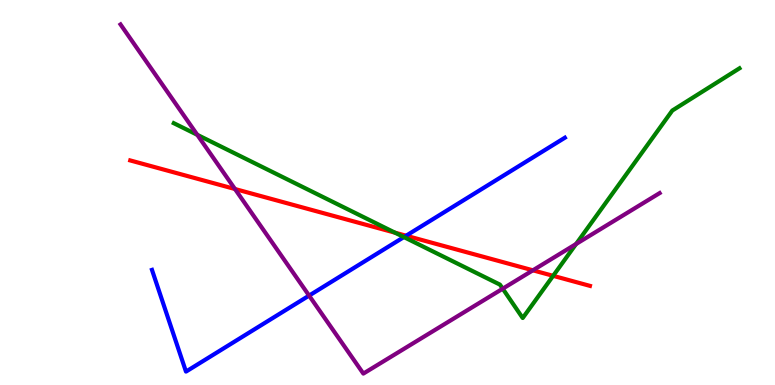[{'lines': ['blue', 'red'], 'intersections': [{'x': 5.24, 'y': 3.88}]}, {'lines': ['green', 'red'], 'intersections': [{'x': 5.1, 'y': 3.96}, {'x': 7.14, 'y': 2.84}]}, {'lines': ['purple', 'red'], 'intersections': [{'x': 3.03, 'y': 5.09}, {'x': 6.88, 'y': 2.98}]}, {'lines': ['blue', 'green'], 'intersections': [{'x': 5.21, 'y': 3.84}]}, {'lines': ['blue', 'purple'], 'intersections': [{'x': 3.99, 'y': 2.32}]}, {'lines': ['green', 'purple'], 'intersections': [{'x': 2.55, 'y': 6.5}, {'x': 6.49, 'y': 2.5}, {'x': 7.43, 'y': 3.66}]}]